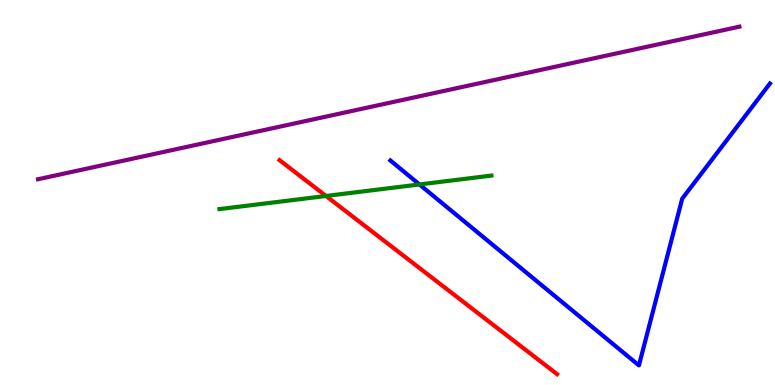[{'lines': ['blue', 'red'], 'intersections': []}, {'lines': ['green', 'red'], 'intersections': [{'x': 4.21, 'y': 4.91}]}, {'lines': ['purple', 'red'], 'intersections': []}, {'lines': ['blue', 'green'], 'intersections': [{'x': 5.41, 'y': 5.21}]}, {'lines': ['blue', 'purple'], 'intersections': []}, {'lines': ['green', 'purple'], 'intersections': []}]